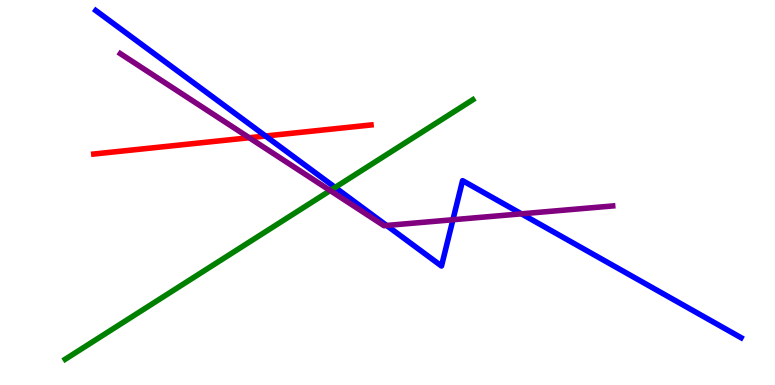[{'lines': ['blue', 'red'], 'intersections': [{'x': 3.43, 'y': 6.47}]}, {'lines': ['green', 'red'], 'intersections': []}, {'lines': ['purple', 'red'], 'intersections': [{'x': 3.22, 'y': 6.42}]}, {'lines': ['blue', 'green'], 'intersections': [{'x': 4.32, 'y': 5.13}]}, {'lines': ['blue', 'purple'], 'intersections': [{'x': 4.99, 'y': 4.14}, {'x': 5.84, 'y': 4.29}, {'x': 6.73, 'y': 4.45}]}, {'lines': ['green', 'purple'], 'intersections': [{'x': 4.26, 'y': 5.05}]}]